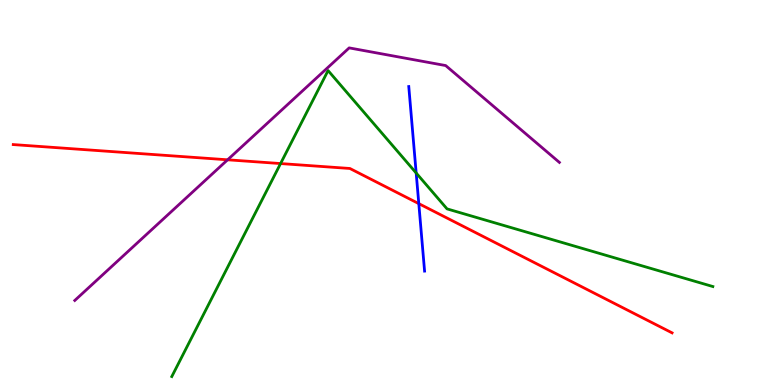[{'lines': ['blue', 'red'], 'intersections': [{'x': 5.4, 'y': 4.71}]}, {'lines': ['green', 'red'], 'intersections': [{'x': 3.62, 'y': 5.75}]}, {'lines': ['purple', 'red'], 'intersections': [{'x': 2.94, 'y': 5.85}]}, {'lines': ['blue', 'green'], 'intersections': [{'x': 5.37, 'y': 5.51}]}, {'lines': ['blue', 'purple'], 'intersections': []}, {'lines': ['green', 'purple'], 'intersections': []}]